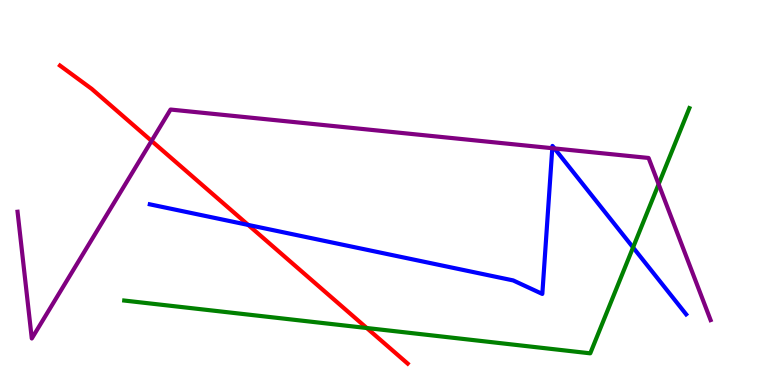[{'lines': ['blue', 'red'], 'intersections': [{'x': 3.2, 'y': 4.16}]}, {'lines': ['green', 'red'], 'intersections': [{'x': 4.73, 'y': 1.48}]}, {'lines': ['purple', 'red'], 'intersections': [{'x': 1.96, 'y': 6.34}]}, {'lines': ['blue', 'green'], 'intersections': [{'x': 8.17, 'y': 3.57}]}, {'lines': ['blue', 'purple'], 'intersections': [{'x': 7.13, 'y': 6.15}, {'x': 7.15, 'y': 6.14}]}, {'lines': ['green', 'purple'], 'intersections': [{'x': 8.5, 'y': 5.22}]}]